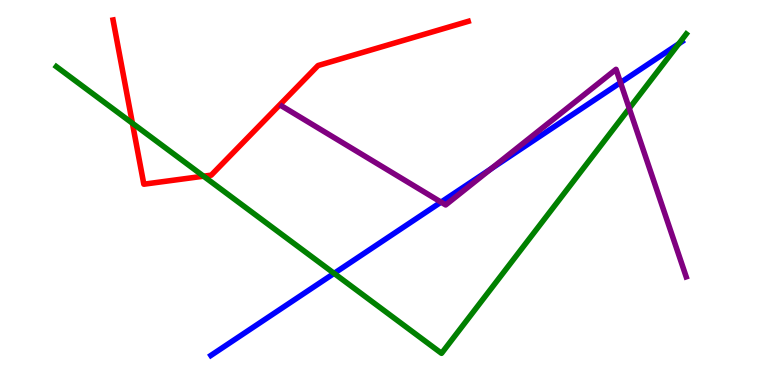[{'lines': ['blue', 'red'], 'intersections': []}, {'lines': ['green', 'red'], 'intersections': [{'x': 1.71, 'y': 6.8}, {'x': 2.63, 'y': 5.42}]}, {'lines': ['purple', 'red'], 'intersections': []}, {'lines': ['blue', 'green'], 'intersections': [{'x': 4.31, 'y': 2.9}, {'x': 8.76, 'y': 8.86}]}, {'lines': ['blue', 'purple'], 'intersections': [{'x': 5.69, 'y': 4.75}, {'x': 6.33, 'y': 5.61}, {'x': 8.01, 'y': 7.86}]}, {'lines': ['green', 'purple'], 'intersections': [{'x': 8.12, 'y': 7.18}]}]